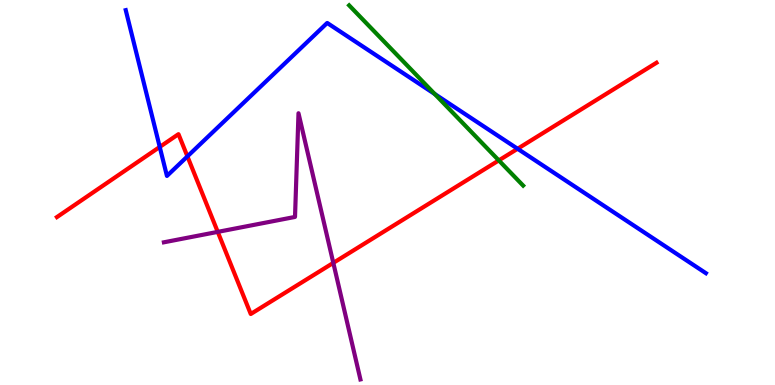[{'lines': ['blue', 'red'], 'intersections': [{'x': 2.06, 'y': 6.18}, {'x': 2.42, 'y': 5.94}, {'x': 6.68, 'y': 6.14}]}, {'lines': ['green', 'red'], 'intersections': [{'x': 6.44, 'y': 5.83}]}, {'lines': ['purple', 'red'], 'intersections': [{'x': 2.81, 'y': 3.98}, {'x': 4.3, 'y': 3.17}]}, {'lines': ['blue', 'green'], 'intersections': [{'x': 5.61, 'y': 7.56}]}, {'lines': ['blue', 'purple'], 'intersections': []}, {'lines': ['green', 'purple'], 'intersections': []}]